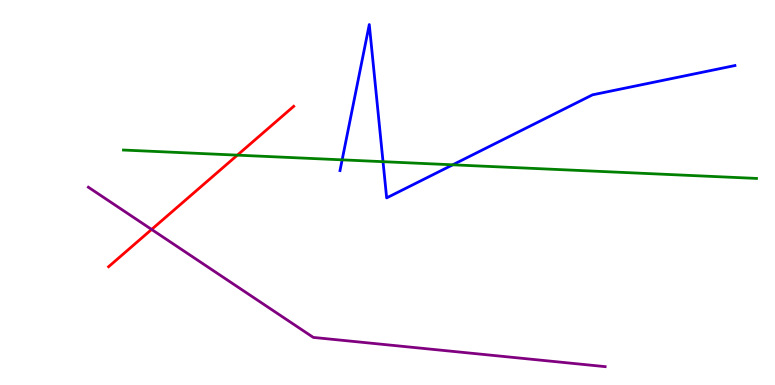[{'lines': ['blue', 'red'], 'intersections': []}, {'lines': ['green', 'red'], 'intersections': [{'x': 3.06, 'y': 5.97}]}, {'lines': ['purple', 'red'], 'intersections': [{'x': 1.96, 'y': 4.04}]}, {'lines': ['blue', 'green'], 'intersections': [{'x': 4.41, 'y': 5.85}, {'x': 4.94, 'y': 5.8}, {'x': 5.84, 'y': 5.72}]}, {'lines': ['blue', 'purple'], 'intersections': []}, {'lines': ['green', 'purple'], 'intersections': []}]